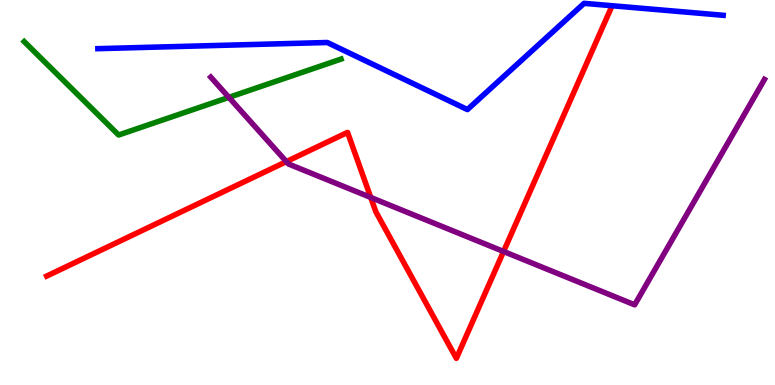[{'lines': ['blue', 'red'], 'intersections': []}, {'lines': ['green', 'red'], 'intersections': []}, {'lines': ['purple', 'red'], 'intersections': [{'x': 3.69, 'y': 5.8}, {'x': 4.78, 'y': 4.87}, {'x': 6.5, 'y': 3.47}]}, {'lines': ['blue', 'green'], 'intersections': []}, {'lines': ['blue', 'purple'], 'intersections': []}, {'lines': ['green', 'purple'], 'intersections': [{'x': 2.95, 'y': 7.47}]}]